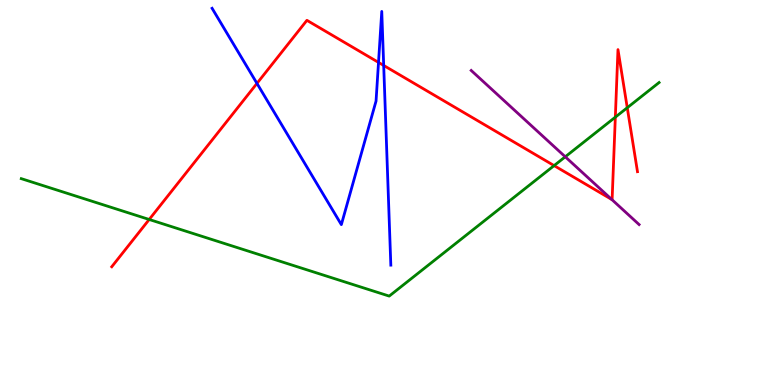[{'lines': ['blue', 'red'], 'intersections': [{'x': 3.32, 'y': 7.83}, {'x': 4.88, 'y': 8.38}, {'x': 4.95, 'y': 8.3}]}, {'lines': ['green', 'red'], 'intersections': [{'x': 1.93, 'y': 4.3}, {'x': 7.15, 'y': 5.7}, {'x': 7.94, 'y': 6.96}, {'x': 8.09, 'y': 7.2}]}, {'lines': ['purple', 'red'], 'intersections': [{'x': 7.9, 'y': 4.82}]}, {'lines': ['blue', 'green'], 'intersections': []}, {'lines': ['blue', 'purple'], 'intersections': []}, {'lines': ['green', 'purple'], 'intersections': [{'x': 7.29, 'y': 5.93}]}]